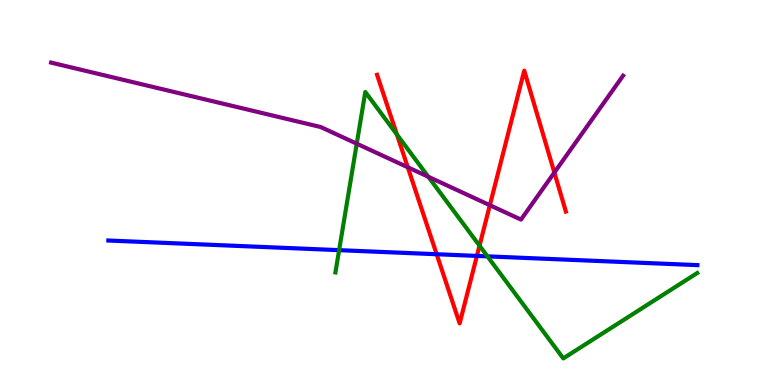[{'lines': ['blue', 'red'], 'intersections': [{'x': 5.63, 'y': 3.4}, {'x': 6.15, 'y': 3.35}]}, {'lines': ['green', 'red'], 'intersections': [{'x': 5.12, 'y': 6.51}, {'x': 6.19, 'y': 3.62}]}, {'lines': ['purple', 'red'], 'intersections': [{'x': 5.26, 'y': 5.66}, {'x': 6.32, 'y': 4.67}, {'x': 7.15, 'y': 5.52}]}, {'lines': ['blue', 'green'], 'intersections': [{'x': 4.38, 'y': 3.5}, {'x': 6.29, 'y': 3.34}]}, {'lines': ['blue', 'purple'], 'intersections': []}, {'lines': ['green', 'purple'], 'intersections': [{'x': 4.6, 'y': 6.27}, {'x': 5.53, 'y': 5.41}]}]